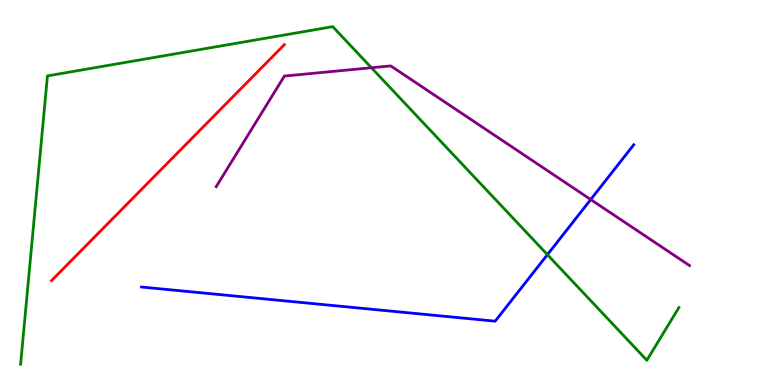[{'lines': ['blue', 'red'], 'intersections': []}, {'lines': ['green', 'red'], 'intersections': []}, {'lines': ['purple', 'red'], 'intersections': []}, {'lines': ['blue', 'green'], 'intersections': [{'x': 7.06, 'y': 3.39}]}, {'lines': ['blue', 'purple'], 'intersections': [{'x': 7.62, 'y': 4.82}]}, {'lines': ['green', 'purple'], 'intersections': [{'x': 4.79, 'y': 8.24}]}]